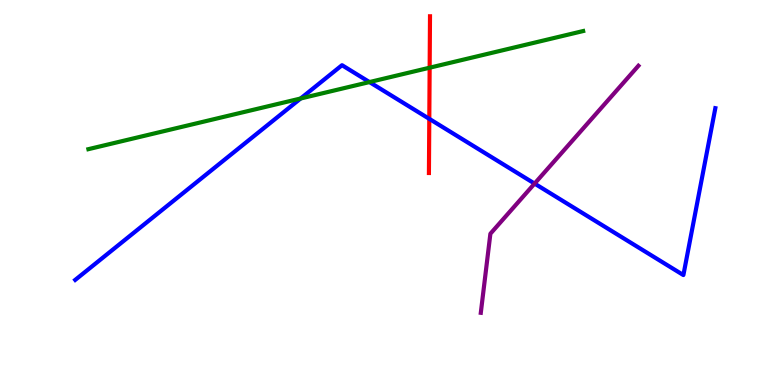[{'lines': ['blue', 'red'], 'intersections': [{'x': 5.54, 'y': 6.91}]}, {'lines': ['green', 'red'], 'intersections': [{'x': 5.54, 'y': 8.24}]}, {'lines': ['purple', 'red'], 'intersections': []}, {'lines': ['blue', 'green'], 'intersections': [{'x': 3.88, 'y': 7.44}, {'x': 4.77, 'y': 7.87}]}, {'lines': ['blue', 'purple'], 'intersections': [{'x': 6.9, 'y': 5.23}]}, {'lines': ['green', 'purple'], 'intersections': []}]